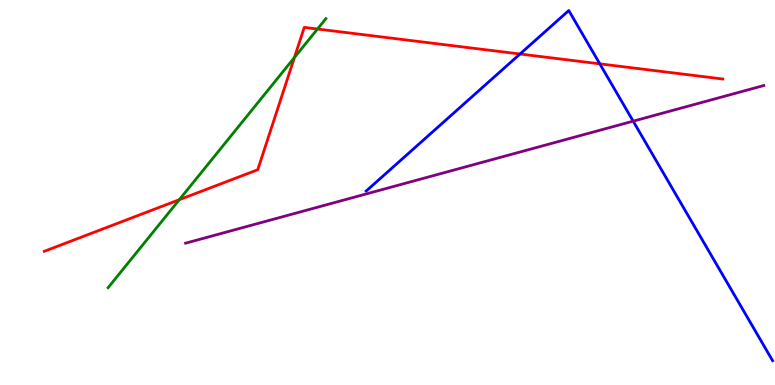[{'lines': ['blue', 'red'], 'intersections': [{'x': 6.71, 'y': 8.6}, {'x': 7.74, 'y': 8.34}]}, {'lines': ['green', 'red'], 'intersections': [{'x': 2.31, 'y': 4.81}, {'x': 3.8, 'y': 8.51}, {'x': 4.1, 'y': 9.25}]}, {'lines': ['purple', 'red'], 'intersections': []}, {'lines': ['blue', 'green'], 'intersections': []}, {'lines': ['blue', 'purple'], 'intersections': [{'x': 8.17, 'y': 6.85}]}, {'lines': ['green', 'purple'], 'intersections': []}]